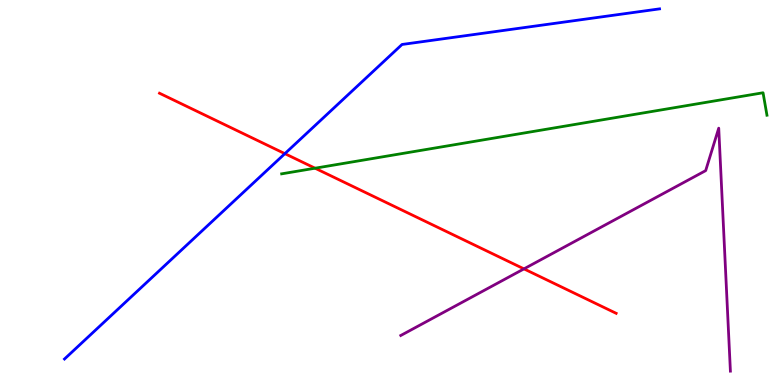[{'lines': ['blue', 'red'], 'intersections': [{'x': 3.68, 'y': 6.01}]}, {'lines': ['green', 'red'], 'intersections': [{'x': 4.07, 'y': 5.63}]}, {'lines': ['purple', 'red'], 'intersections': [{'x': 6.76, 'y': 3.02}]}, {'lines': ['blue', 'green'], 'intersections': []}, {'lines': ['blue', 'purple'], 'intersections': []}, {'lines': ['green', 'purple'], 'intersections': []}]